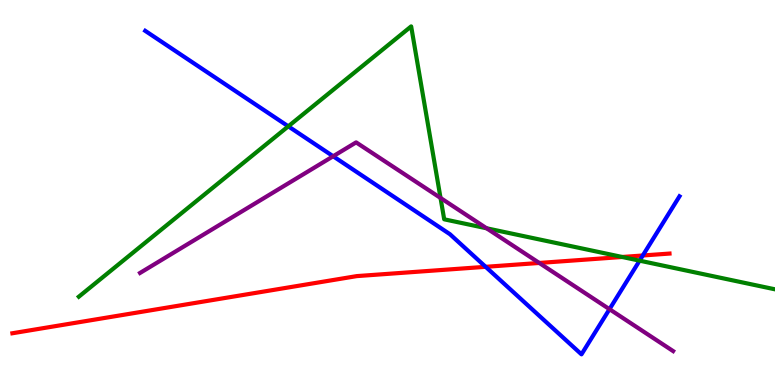[{'lines': ['blue', 'red'], 'intersections': [{'x': 6.27, 'y': 3.07}, {'x': 8.29, 'y': 3.36}]}, {'lines': ['green', 'red'], 'intersections': [{'x': 8.03, 'y': 3.33}]}, {'lines': ['purple', 'red'], 'intersections': [{'x': 6.96, 'y': 3.17}]}, {'lines': ['blue', 'green'], 'intersections': [{'x': 3.72, 'y': 6.72}, {'x': 8.25, 'y': 3.23}]}, {'lines': ['blue', 'purple'], 'intersections': [{'x': 4.3, 'y': 5.94}, {'x': 7.86, 'y': 1.97}]}, {'lines': ['green', 'purple'], 'intersections': [{'x': 5.68, 'y': 4.86}, {'x': 6.28, 'y': 4.07}]}]